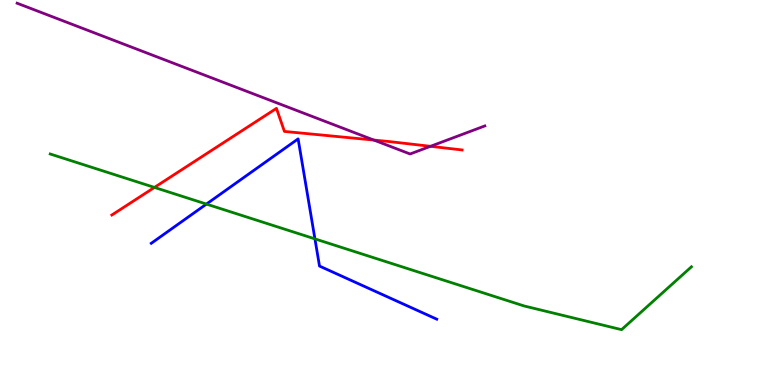[{'lines': ['blue', 'red'], 'intersections': []}, {'lines': ['green', 'red'], 'intersections': [{'x': 1.99, 'y': 5.13}]}, {'lines': ['purple', 'red'], 'intersections': [{'x': 4.82, 'y': 6.36}, {'x': 5.55, 'y': 6.2}]}, {'lines': ['blue', 'green'], 'intersections': [{'x': 2.66, 'y': 4.7}, {'x': 4.06, 'y': 3.8}]}, {'lines': ['blue', 'purple'], 'intersections': []}, {'lines': ['green', 'purple'], 'intersections': []}]